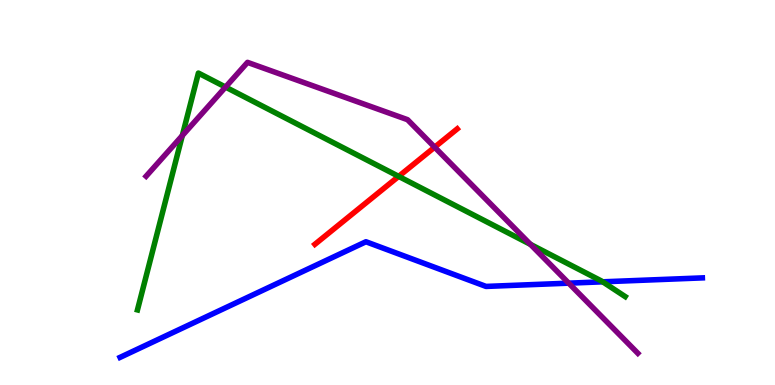[{'lines': ['blue', 'red'], 'intersections': []}, {'lines': ['green', 'red'], 'intersections': [{'x': 5.14, 'y': 5.42}]}, {'lines': ['purple', 'red'], 'intersections': [{'x': 5.61, 'y': 6.18}]}, {'lines': ['blue', 'green'], 'intersections': [{'x': 7.78, 'y': 2.68}]}, {'lines': ['blue', 'purple'], 'intersections': [{'x': 7.34, 'y': 2.65}]}, {'lines': ['green', 'purple'], 'intersections': [{'x': 2.35, 'y': 6.48}, {'x': 2.91, 'y': 7.74}, {'x': 6.84, 'y': 3.65}]}]